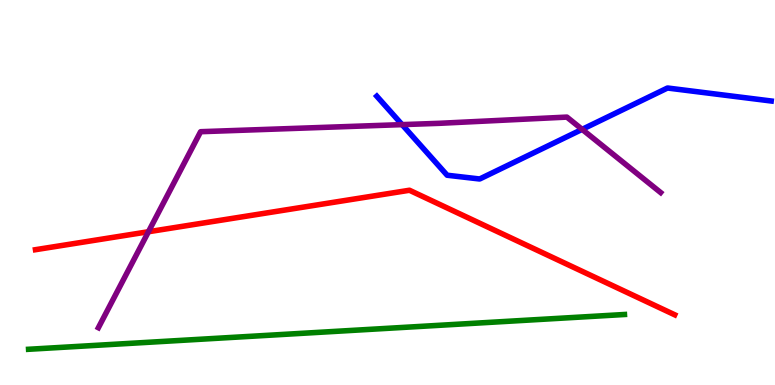[{'lines': ['blue', 'red'], 'intersections': []}, {'lines': ['green', 'red'], 'intersections': []}, {'lines': ['purple', 'red'], 'intersections': [{'x': 1.92, 'y': 3.98}]}, {'lines': ['blue', 'green'], 'intersections': []}, {'lines': ['blue', 'purple'], 'intersections': [{'x': 5.19, 'y': 6.76}, {'x': 7.51, 'y': 6.64}]}, {'lines': ['green', 'purple'], 'intersections': []}]